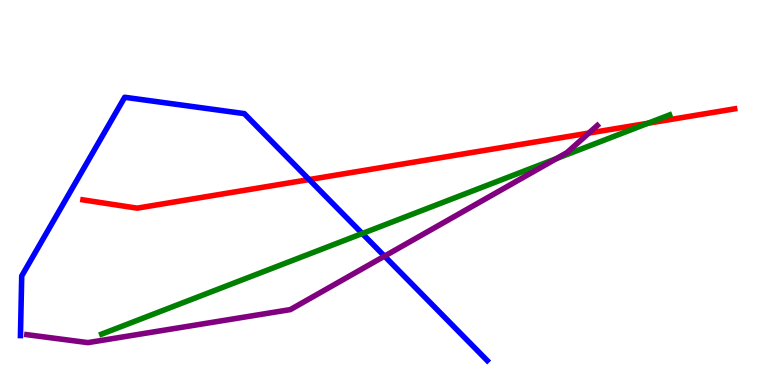[{'lines': ['blue', 'red'], 'intersections': [{'x': 3.99, 'y': 5.34}]}, {'lines': ['green', 'red'], 'intersections': [{'x': 8.36, 'y': 6.8}]}, {'lines': ['purple', 'red'], 'intersections': [{'x': 7.6, 'y': 6.54}]}, {'lines': ['blue', 'green'], 'intersections': [{'x': 4.67, 'y': 3.93}]}, {'lines': ['blue', 'purple'], 'intersections': [{'x': 4.96, 'y': 3.35}]}, {'lines': ['green', 'purple'], 'intersections': [{'x': 7.18, 'y': 5.88}]}]